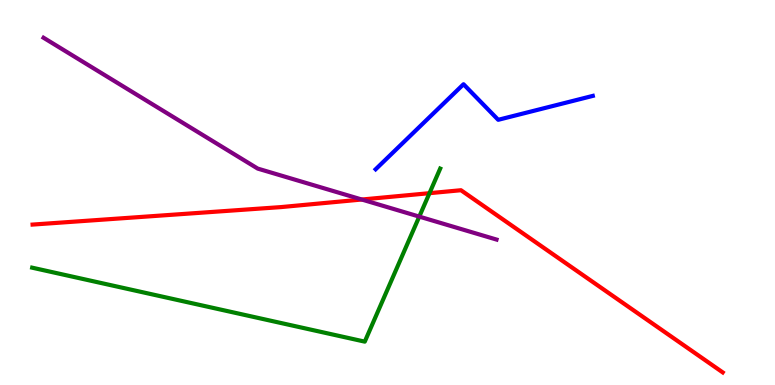[{'lines': ['blue', 'red'], 'intersections': []}, {'lines': ['green', 'red'], 'intersections': [{'x': 5.54, 'y': 4.98}]}, {'lines': ['purple', 'red'], 'intersections': [{'x': 4.67, 'y': 4.82}]}, {'lines': ['blue', 'green'], 'intersections': []}, {'lines': ['blue', 'purple'], 'intersections': []}, {'lines': ['green', 'purple'], 'intersections': [{'x': 5.41, 'y': 4.37}]}]